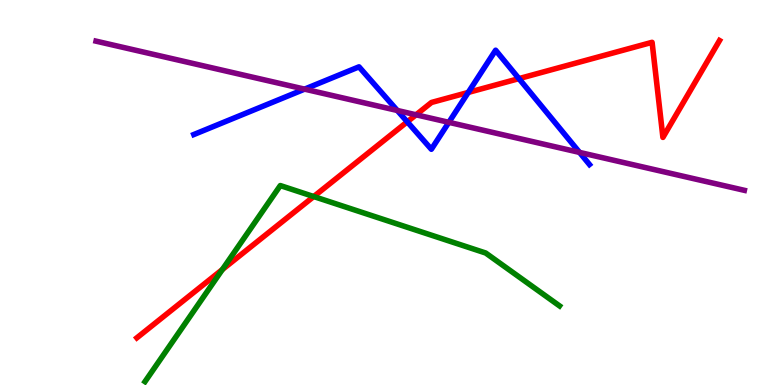[{'lines': ['blue', 'red'], 'intersections': [{'x': 5.26, 'y': 6.84}, {'x': 6.04, 'y': 7.6}, {'x': 6.7, 'y': 7.96}]}, {'lines': ['green', 'red'], 'intersections': [{'x': 2.87, 'y': 3.0}, {'x': 4.05, 'y': 4.9}]}, {'lines': ['purple', 'red'], 'intersections': [{'x': 5.37, 'y': 7.02}]}, {'lines': ['blue', 'green'], 'intersections': []}, {'lines': ['blue', 'purple'], 'intersections': [{'x': 3.93, 'y': 7.68}, {'x': 5.13, 'y': 7.13}, {'x': 5.79, 'y': 6.82}, {'x': 7.48, 'y': 6.04}]}, {'lines': ['green', 'purple'], 'intersections': []}]